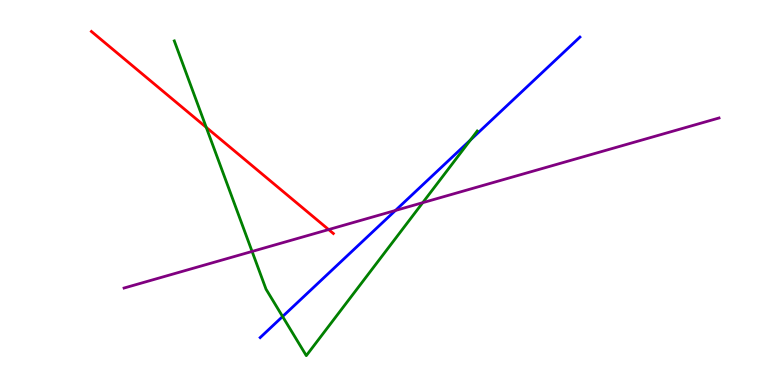[{'lines': ['blue', 'red'], 'intersections': []}, {'lines': ['green', 'red'], 'intersections': [{'x': 2.66, 'y': 6.69}]}, {'lines': ['purple', 'red'], 'intersections': [{'x': 4.24, 'y': 4.04}]}, {'lines': ['blue', 'green'], 'intersections': [{'x': 3.65, 'y': 1.78}, {'x': 6.07, 'y': 6.36}]}, {'lines': ['blue', 'purple'], 'intersections': [{'x': 5.1, 'y': 4.53}]}, {'lines': ['green', 'purple'], 'intersections': [{'x': 3.25, 'y': 3.47}, {'x': 5.45, 'y': 4.74}]}]